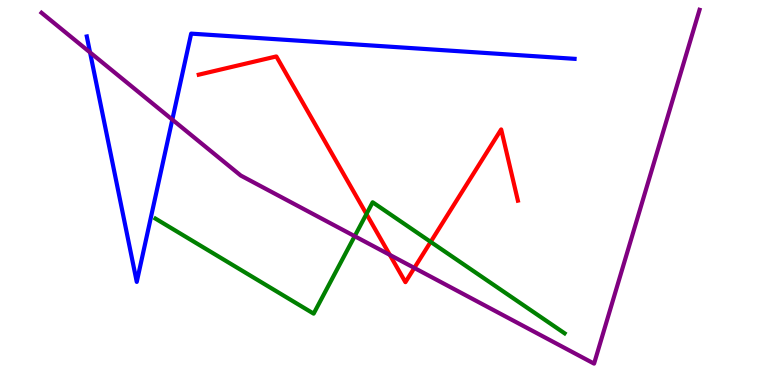[{'lines': ['blue', 'red'], 'intersections': []}, {'lines': ['green', 'red'], 'intersections': [{'x': 4.73, 'y': 4.44}, {'x': 5.56, 'y': 3.72}]}, {'lines': ['purple', 'red'], 'intersections': [{'x': 5.03, 'y': 3.38}, {'x': 5.35, 'y': 3.04}]}, {'lines': ['blue', 'green'], 'intersections': []}, {'lines': ['blue', 'purple'], 'intersections': [{'x': 1.16, 'y': 8.64}, {'x': 2.22, 'y': 6.89}]}, {'lines': ['green', 'purple'], 'intersections': [{'x': 4.58, 'y': 3.87}]}]